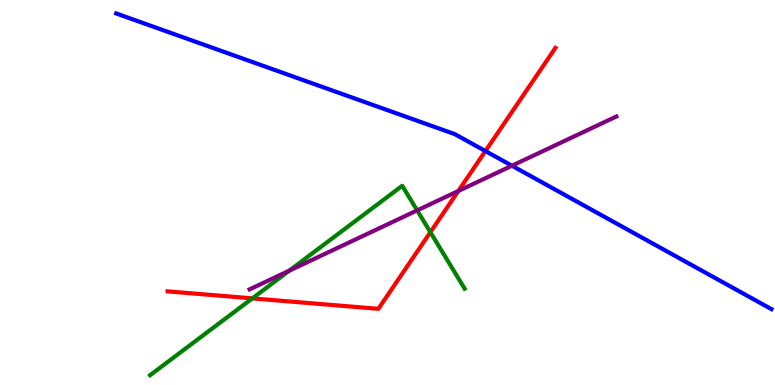[{'lines': ['blue', 'red'], 'intersections': [{'x': 6.26, 'y': 6.08}]}, {'lines': ['green', 'red'], 'intersections': [{'x': 3.26, 'y': 2.25}, {'x': 5.55, 'y': 3.97}]}, {'lines': ['purple', 'red'], 'intersections': [{'x': 5.91, 'y': 5.04}]}, {'lines': ['blue', 'green'], 'intersections': []}, {'lines': ['blue', 'purple'], 'intersections': [{'x': 6.61, 'y': 5.7}]}, {'lines': ['green', 'purple'], 'intersections': [{'x': 3.73, 'y': 2.97}, {'x': 5.38, 'y': 4.54}]}]